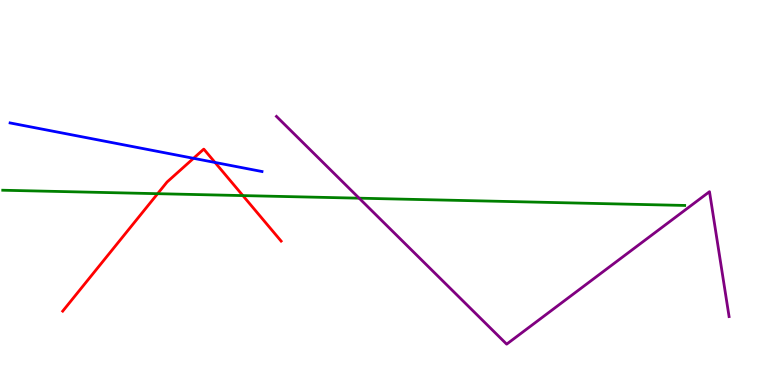[{'lines': ['blue', 'red'], 'intersections': [{'x': 2.5, 'y': 5.89}, {'x': 2.77, 'y': 5.78}]}, {'lines': ['green', 'red'], 'intersections': [{'x': 2.03, 'y': 4.97}, {'x': 3.13, 'y': 4.92}]}, {'lines': ['purple', 'red'], 'intersections': []}, {'lines': ['blue', 'green'], 'intersections': []}, {'lines': ['blue', 'purple'], 'intersections': []}, {'lines': ['green', 'purple'], 'intersections': [{'x': 4.63, 'y': 4.85}]}]